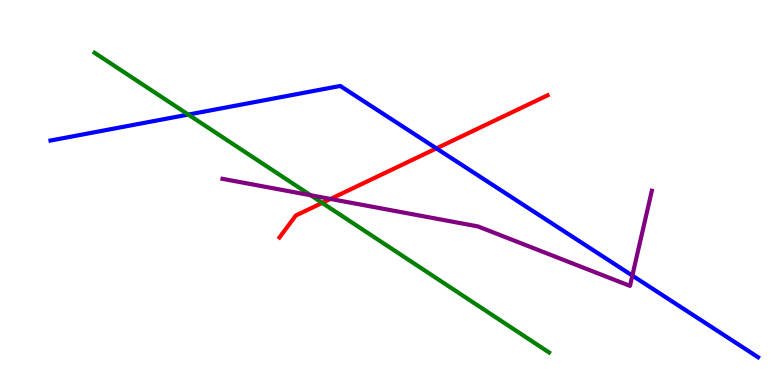[{'lines': ['blue', 'red'], 'intersections': [{'x': 5.63, 'y': 6.15}]}, {'lines': ['green', 'red'], 'intersections': [{'x': 4.16, 'y': 4.73}]}, {'lines': ['purple', 'red'], 'intersections': [{'x': 4.26, 'y': 4.83}]}, {'lines': ['blue', 'green'], 'intersections': [{'x': 2.43, 'y': 7.02}]}, {'lines': ['blue', 'purple'], 'intersections': [{'x': 8.16, 'y': 2.84}]}, {'lines': ['green', 'purple'], 'intersections': [{'x': 4.01, 'y': 4.93}]}]